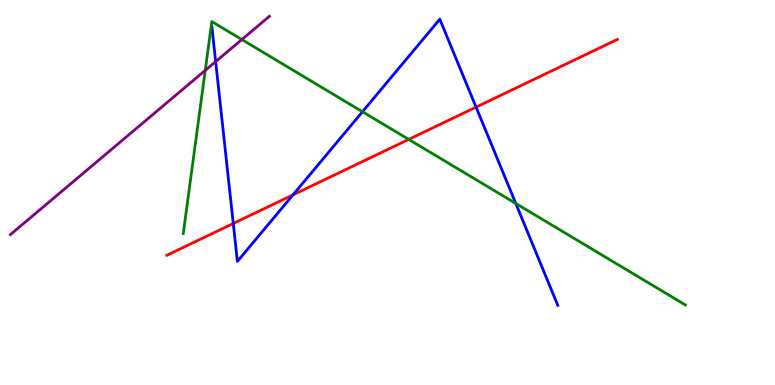[{'lines': ['blue', 'red'], 'intersections': [{'x': 3.01, 'y': 4.2}, {'x': 3.78, 'y': 4.94}, {'x': 6.14, 'y': 7.22}]}, {'lines': ['green', 'red'], 'intersections': [{'x': 5.27, 'y': 6.38}]}, {'lines': ['purple', 'red'], 'intersections': []}, {'lines': ['blue', 'green'], 'intersections': [{'x': 4.68, 'y': 7.1}, {'x': 6.66, 'y': 4.72}]}, {'lines': ['blue', 'purple'], 'intersections': [{'x': 2.78, 'y': 8.4}]}, {'lines': ['green', 'purple'], 'intersections': [{'x': 2.65, 'y': 8.17}, {'x': 3.12, 'y': 8.97}]}]